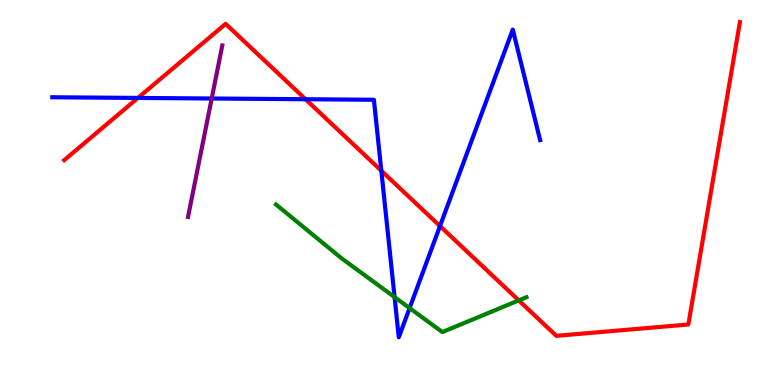[{'lines': ['blue', 'red'], 'intersections': [{'x': 1.78, 'y': 7.46}, {'x': 3.94, 'y': 7.42}, {'x': 4.92, 'y': 5.57}, {'x': 5.68, 'y': 4.13}]}, {'lines': ['green', 'red'], 'intersections': [{'x': 6.69, 'y': 2.2}]}, {'lines': ['purple', 'red'], 'intersections': []}, {'lines': ['blue', 'green'], 'intersections': [{'x': 5.09, 'y': 2.28}, {'x': 5.29, 'y': 2.0}]}, {'lines': ['blue', 'purple'], 'intersections': [{'x': 2.73, 'y': 7.44}]}, {'lines': ['green', 'purple'], 'intersections': []}]